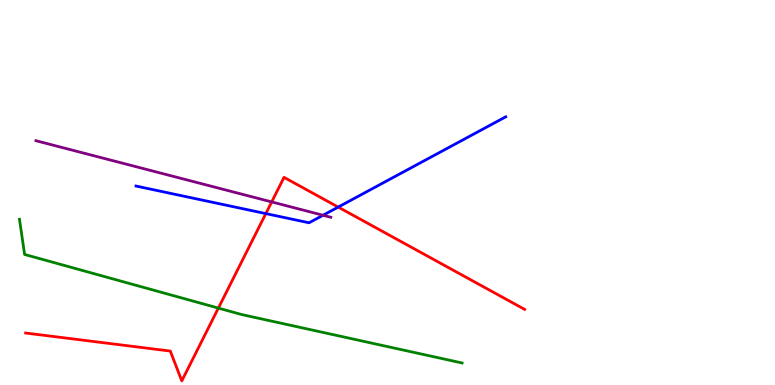[{'lines': ['blue', 'red'], 'intersections': [{'x': 3.43, 'y': 4.45}, {'x': 4.36, 'y': 4.62}]}, {'lines': ['green', 'red'], 'intersections': [{'x': 2.82, 'y': 2.0}]}, {'lines': ['purple', 'red'], 'intersections': [{'x': 3.51, 'y': 4.76}]}, {'lines': ['blue', 'green'], 'intersections': []}, {'lines': ['blue', 'purple'], 'intersections': [{'x': 4.17, 'y': 4.41}]}, {'lines': ['green', 'purple'], 'intersections': []}]